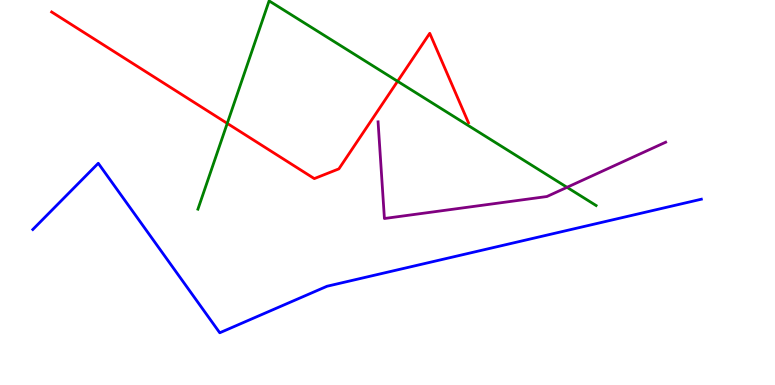[{'lines': ['blue', 'red'], 'intersections': []}, {'lines': ['green', 'red'], 'intersections': [{'x': 2.93, 'y': 6.8}, {'x': 5.13, 'y': 7.89}]}, {'lines': ['purple', 'red'], 'intersections': []}, {'lines': ['blue', 'green'], 'intersections': []}, {'lines': ['blue', 'purple'], 'intersections': []}, {'lines': ['green', 'purple'], 'intersections': [{'x': 7.32, 'y': 5.13}]}]